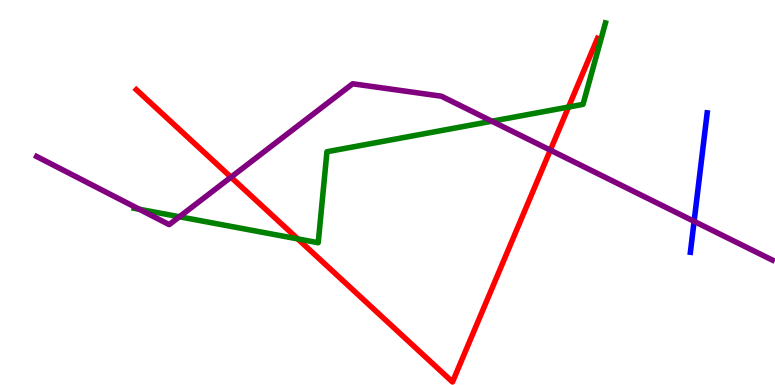[{'lines': ['blue', 'red'], 'intersections': []}, {'lines': ['green', 'red'], 'intersections': [{'x': 3.84, 'y': 3.8}, {'x': 7.34, 'y': 7.22}]}, {'lines': ['purple', 'red'], 'intersections': [{'x': 2.98, 'y': 5.4}, {'x': 7.1, 'y': 6.1}]}, {'lines': ['blue', 'green'], 'intersections': []}, {'lines': ['blue', 'purple'], 'intersections': [{'x': 8.96, 'y': 4.25}]}, {'lines': ['green', 'purple'], 'intersections': [{'x': 1.8, 'y': 4.57}, {'x': 2.32, 'y': 4.37}, {'x': 6.35, 'y': 6.85}]}]